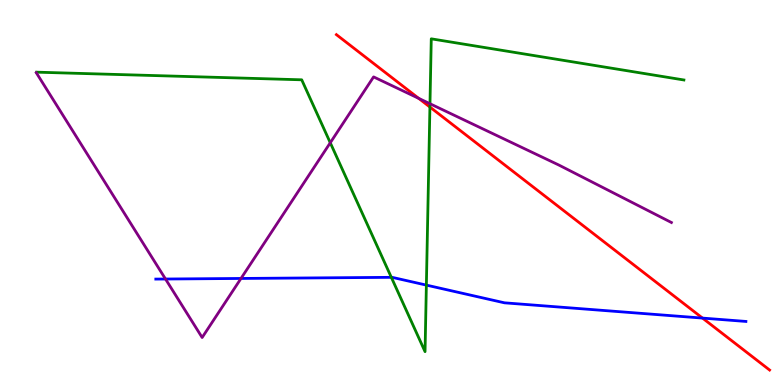[{'lines': ['blue', 'red'], 'intersections': [{'x': 9.06, 'y': 1.74}]}, {'lines': ['green', 'red'], 'intersections': [{'x': 5.55, 'y': 7.22}]}, {'lines': ['purple', 'red'], 'intersections': [{'x': 5.4, 'y': 7.44}]}, {'lines': ['blue', 'green'], 'intersections': [{'x': 5.05, 'y': 2.8}, {'x': 5.5, 'y': 2.59}]}, {'lines': ['blue', 'purple'], 'intersections': [{'x': 2.14, 'y': 2.75}, {'x': 3.11, 'y': 2.77}]}, {'lines': ['green', 'purple'], 'intersections': [{'x': 4.26, 'y': 6.29}, {'x': 5.55, 'y': 7.31}]}]